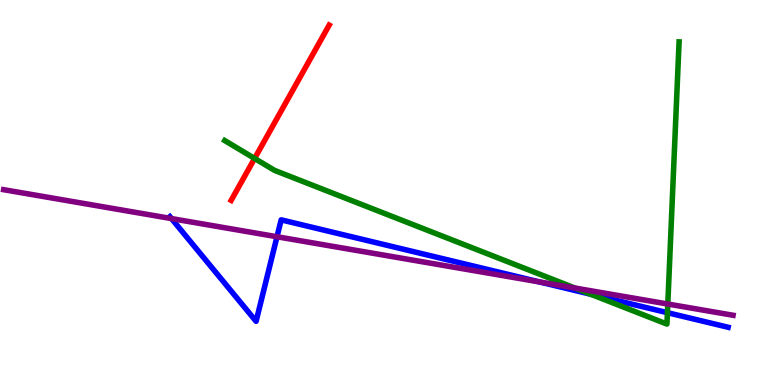[{'lines': ['blue', 'red'], 'intersections': []}, {'lines': ['green', 'red'], 'intersections': [{'x': 3.29, 'y': 5.88}]}, {'lines': ['purple', 'red'], 'intersections': []}, {'lines': ['blue', 'green'], 'intersections': [{'x': 7.62, 'y': 2.36}, {'x': 8.61, 'y': 1.88}]}, {'lines': ['blue', 'purple'], 'intersections': [{'x': 2.21, 'y': 4.32}, {'x': 3.57, 'y': 3.85}, {'x': 6.96, 'y': 2.68}]}, {'lines': ['green', 'purple'], 'intersections': [{'x': 7.42, 'y': 2.52}, {'x': 8.62, 'y': 2.1}]}]